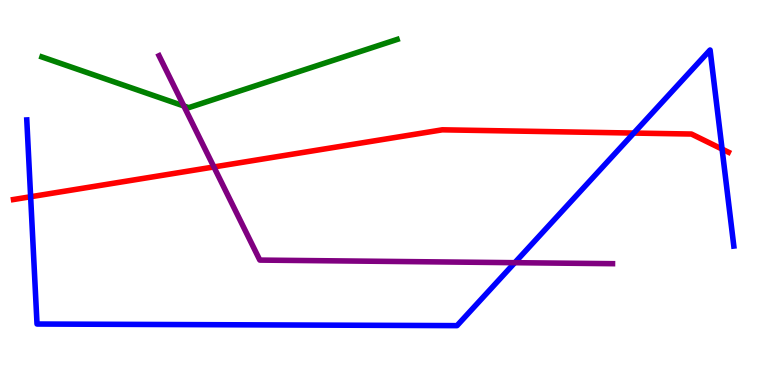[{'lines': ['blue', 'red'], 'intersections': [{'x': 0.395, 'y': 4.89}, {'x': 8.18, 'y': 6.54}, {'x': 9.32, 'y': 6.13}]}, {'lines': ['green', 'red'], 'intersections': []}, {'lines': ['purple', 'red'], 'intersections': [{'x': 2.76, 'y': 5.66}]}, {'lines': ['blue', 'green'], 'intersections': []}, {'lines': ['blue', 'purple'], 'intersections': [{'x': 6.64, 'y': 3.18}]}, {'lines': ['green', 'purple'], 'intersections': [{'x': 2.37, 'y': 7.25}]}]